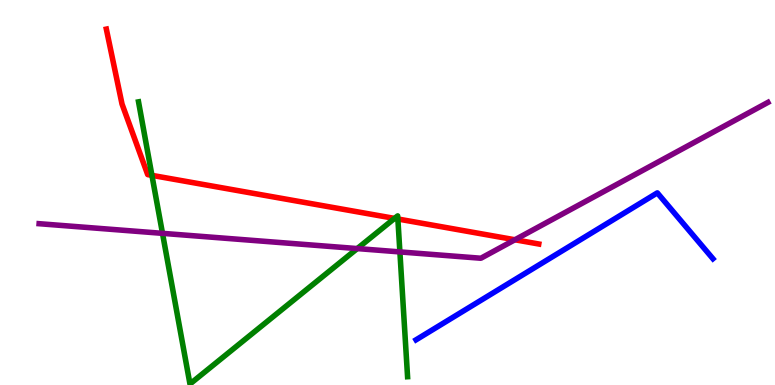[{'lines': ['blue', 'red'], 'intersections': []}, {'lines': ['green', 'red'], 'intersections': [{'x': 1.96, 'y': 5.45}, {'x': 5.09, 'y': 4.33}, {'x': 5.13, 'y': 4.31}]}, {'lines': ['purple', 'red'], 'intersections': [{'x': 6.64, 'y': 3.77}]}, {'lines': ['blue', 'green'], 'intersections': []}, {'lines': ['blue', 'purple'], 'intersections': []}, {'lines': ['green', 'purple'], 'intersections': [{'x': 2.1, 'y': 3.94}, {'x': 4.61, 'y': 3.54}, {'x': 5.16, 'y': 3.46}]}]